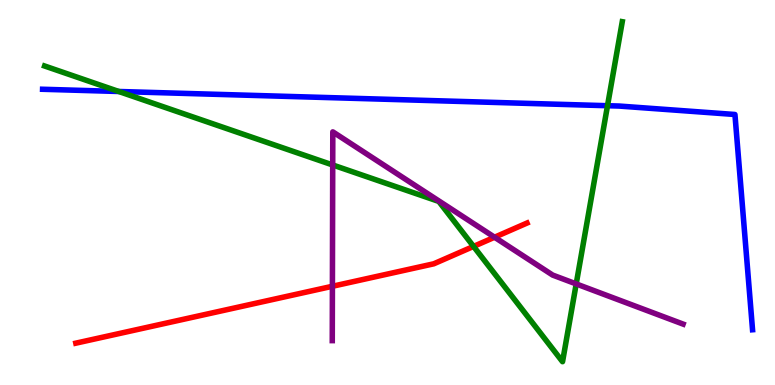[{'lines': ['blue', 'red'], 'intersections': []}, {'lines': ['green', 'red'], 'intersections': [{'x': 6.11, 'y': 3.6}]}, {'lines': ['purple', 'red'], 'intersections': [{'x': 4.29, 'y': 2.56}, {'x': 6.38, 'y': 3.84}]}, {'lines': ['blue', 'green'], 'intersections': [{'x': 1.53, 'y': 7.62}, {'x': 7.84, 'y': 7.25}]}, {'lines': ['blue', 'purple'], 'intersections': []}, {'lines': ['green', 'purple'], 'intersections': [{'x': 4.29, 'y': 5.71}, {'x': 7.43, 'y': 2.63}]}]